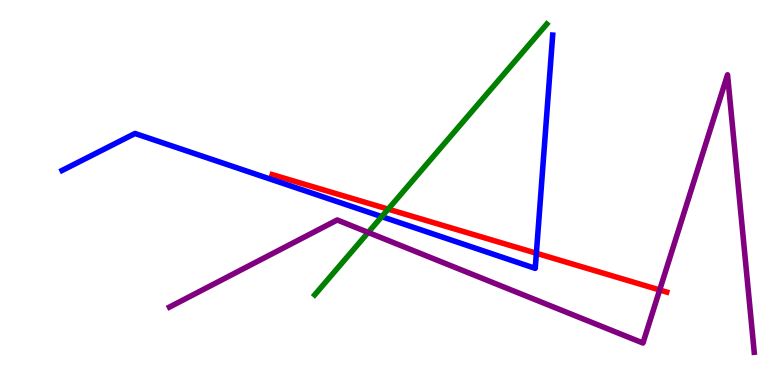[{'lines': ['blue', 'red'], 'intersections': [{'x': 6.92, 'y': 3.42}]}, {'lines': ['green', 'red'], 'intersections': [{'x': 5.01, 'y': 4.57}]}, {'lines': ['purple', 'red'], 'intersections': [{'x': 8.51, 'y': 2.47}]}, {'lines': ['blue', 'green'], 'intersections': [{'x': 4.93, 'y': 4.37}]}, {'lines': ['blue', 'purple'], 'intersections': []}, {'lines': ['green', 'purple'], 'intersections': [{'x': 4.75, 'y': 3.96}]}]